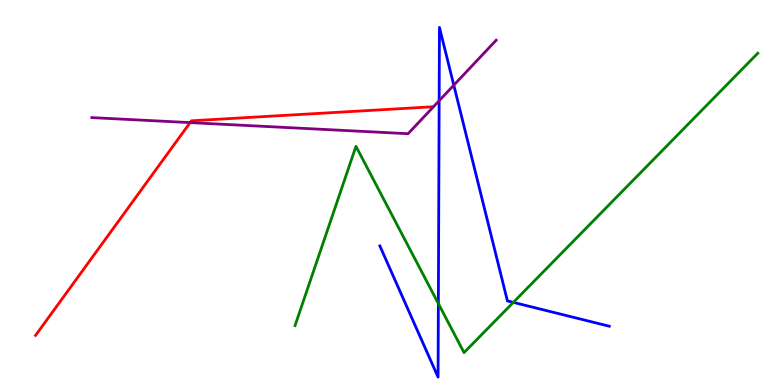[{'lines': ['blue', 'red'], 'intersections': []}, {'lines': ['green', 'red'], 'intersections': []}, {'lines': ['purple', 'red'], 'intersections': [{'x': 2.45, 'y': 6.82}]}, {'lines': ['blue', 'green'], 'intersections': [{'x': 5.66, 'y': 2.11}, {'x': 6.62, 'y': 2.15}]}, {'lines': ['blue', 'purple'], 'intersections': [{'x': 5.67, 'y': 7.38}, {'x': 5.86, 'y': 7.79}]}, {'lines': ['green', 'purple'], 'intersections': []}]